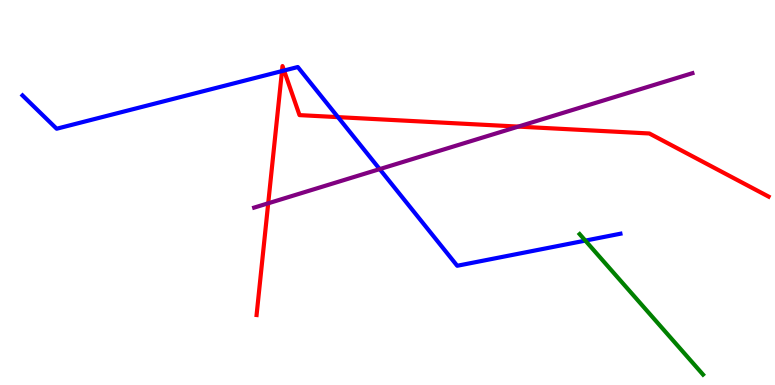[{'lines': ['blue', 'red'], 'intersections': [{'x': 3.64, 'y': 8.15}, {'x': 3.67, 'y': 8.17}, {'x': 4.36, 'y': 6.96}]}, {'lines': ['green', 'red'], 'intersections': []}, {'lines': ['purple', 'red'], 'intersections': [{'x': 3.46, 'y': 4.72}, {'x': 6.69, 'y': 6.71}]}, {'lines': ['blue', 'green'], 'intersections': [{'x': 7.55, 'y': 3.75}]}, {'lines': ['blue', 'purple'], 'intersections': [{'x': 4.9, 'y': 5.61}]}, {'lines': ['green', 'purple'], 'intersections': []}]